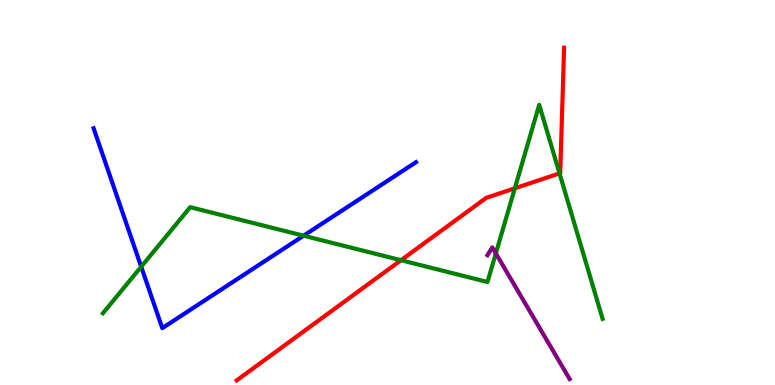[{'lines': ['blue', 'red'], 'intersections': []}, {'lines': ['green', 'red'], 'intersections': [{'x': 5.17, 'y': 3.24}, {'x': 6.64, 'y': 5.11}, {'x': 7.22, 'y': 5.5}]}, {'lines': ['purple', 'red'], 'intersections': []}, {'lines': ['blue', 'green'], 'intersections': [{'x': 1.82, 'y': 3.07}, {'x': 3.92, 'y': 3.88}]}, {'lines': ['blue', 'purple'], 'intersections': []}, {'lines': ['green', 'purple'], 'intersections': [{'x': 6.4, 'y': 3.42}]}]